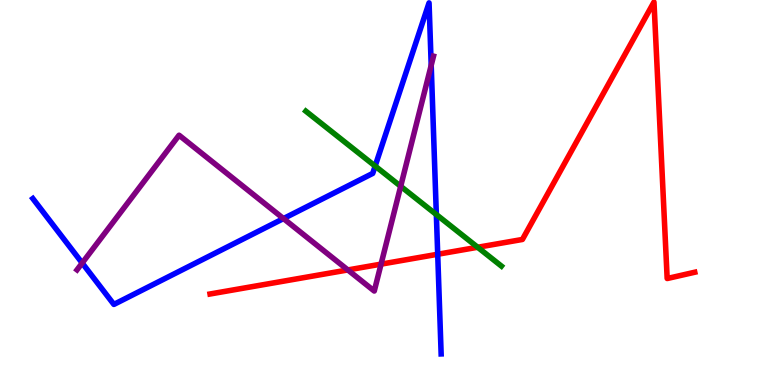[{'lines': ['blue', 'red'], 'intersections': [{'x': 5.65, 'y': 3.4}]}, {'lines': ['green', 'red'], 'intersections': [{'x': 6.16, 'y': 3.58}]}, {'lines': ['purple', 'red'], 'intersections': [{'x': 4.49, 'y': 2.99}, {'x': 4.92, 'y': 3.14}]}, {'lines': ['blue', 'green'], 'intersections': [{'x': 4.84, 'y': 5.69}, {'x': 5.63, 'y': 4.43}]}, {'lines': ['blue', 'purple'], 'intersections': [{'x': 1.06, 'y': 3.17}, {'x': 3.66, 'y': 4.32}, {'x': 5.56, 'y': 8.3}]}, {'lines': ['green', 'purple'], 'intersections': [{'x': 5.17, 'y': 5.16}]}]